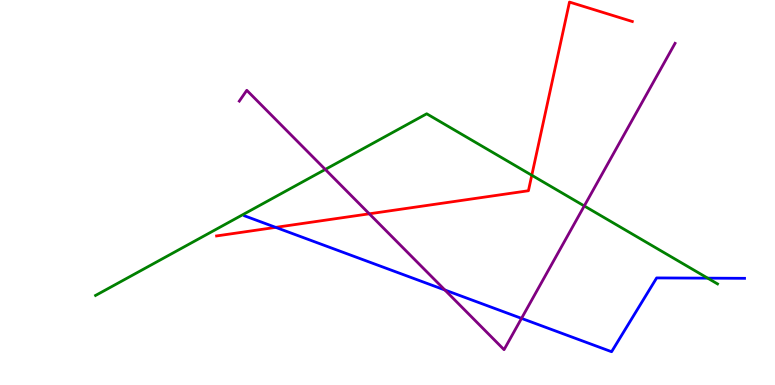[{'lines': ['blue', 'red'], 'intersections': [{'x': 3.56, 'y': 4.09}]}, {'lines': ['green', 'red'], 'intersections': [{'x': 6.86, 'y': 5.45}]}, {'lines': ['purple', 'red'], 'intersections': [{'x': 4.76, 'y': 4.45}]}, {'lines': ['blue', 'green'], 'intersections': [{'x': 9.13, 'y': 2.78}]}, {'lines': ['blue', 'purple'], 'intersections': [{'x': 5.74, 'y': 2.47}, {'x': 6.73, 'y': 1.73}]}, {'lines': ['green', 'purple'], 'intersections': [{'x': 4.2, 'y': 5.6}, {'x': 7.54, 'y': 4.65}]}]